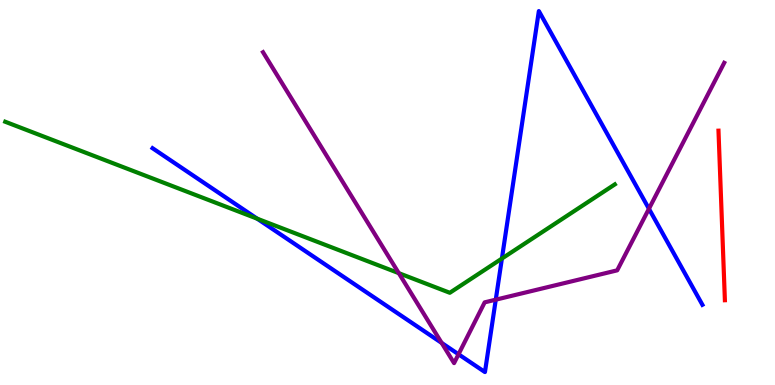[{'lines': ['blue', 'red'], 'intersections': []}, {'lines': ['green', 'red'], 'intersections': []}, {'lines': ['purple', 'red'], 'intersections': []}, {'lines': ['blue', 'green'], 'intersections': [{'x': 3.32, 'y': 4.32}, {'x': 6.48, 'y': 3.28}]}, {'lines': ['blue', 'purple'], 'intersections': [{'x': 5.7, 'y': 1.09}, {'x': 5.92, 'y': 0.798}, {'x': 6.4, 'y': 2.22}, {'x': 8.37, 'y': 4.58}]}, {'lines': ['green', 'purple'], 'intersections': [{'x': 5.15, 'y': 2.9}]}]